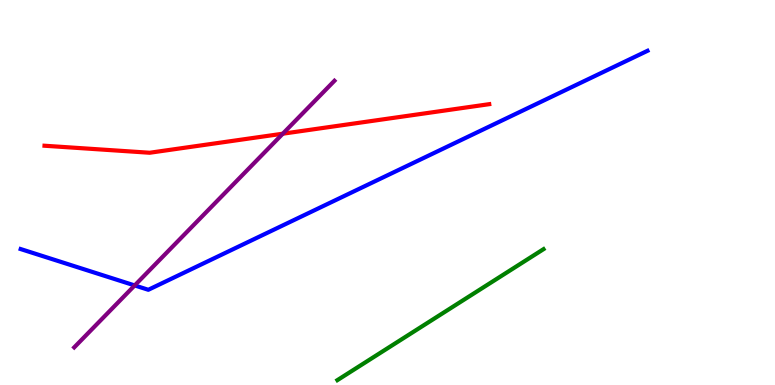[{'lines': ['blue', 'red'], 'intersections': []}, {'lines': ['green', 'red'], 'intersections': []}, {'lines': ['purple', 'red'], 'intersections': [{'x': 3.65, 'y': 6.53}]}, {'lines': ['blue', 'green'], 'intersections': []}, {'lines': ['blue', 'purple'], 'intersections': [{'x': 1.74, 'y': 2.59}]}, {'lines': ['green', 'purple'], 'intersections': []}]